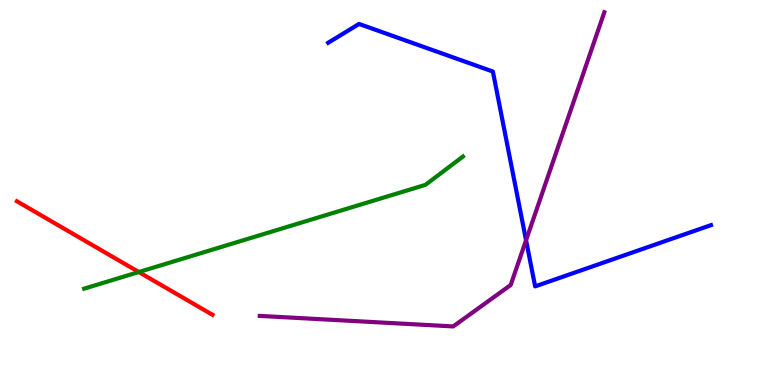[{'lines': ['blue', 'red'], 'intersections': []}, {'lines': ['green', 'red'], 'intersections': [{'x': 1.79, 'y': 2.93}]}, {'lines': ['purple', 'red'], 'intersections': []}, {'lines': ['blue', 'green'], 'intersections': []}, {'lines': ['blue', 'purple'], 'intersections': [{'x': 6.79, 'y': 3.76}]}, {'lines': ['green', 'purple'], 'intersections': []}]